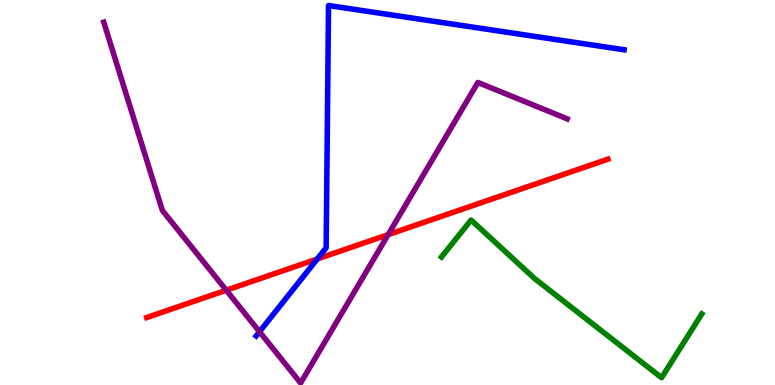[{'lines': ['blue', 'red'], 'intersections': [{'x': 4.09, 'y': 3.27}]}, {'lines': ['green', 'red'], 'intersections': []}, {'lines': ['purple', 'red'], 'intersections': [{'x': 2.92, 'y': 2.46}, {'x': 5.01, 'y': 3.91}]}, {'lines': ['blue', 'green'], 'intersections': []}, {'lines': ['blue', 'purple'], 'intersections': [{'x': 3.35, 'y': 1.38}]}, {'lines': ['green', 'purple'], 'intersections': []}]